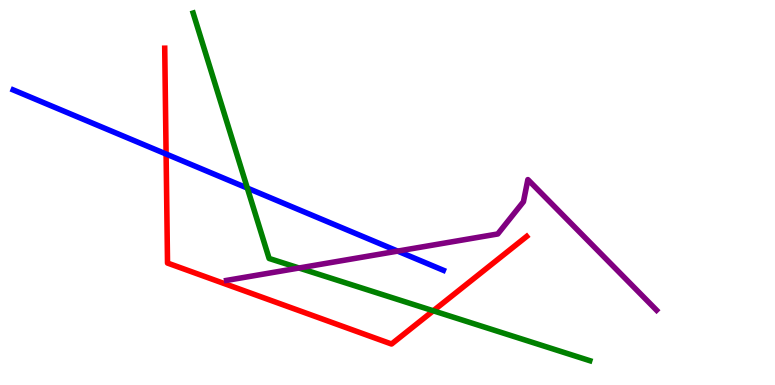[{'lines': ['blue', 'red'], 'intersections': [{'x': 2.14, 'y': 6.0}]}, {'lines': ['green', 'red'], 'intersections': [{'x': 5.59, 'y': 1.93}]}, {'lines': ['purple', 'red'], 'intersections': []}, {'lines': ['blue', 'green'], 'intersections': [{'x': 3.19, 'y': 5.11}]}, {'lines': ['blue', 'purple'], 'intersections': [{'x': 5.13, 'y': 3.48}]}, {'lines': ['green', 'purple'], 'intersections': [{'x': 3.86, 'y': 3.04}]}]